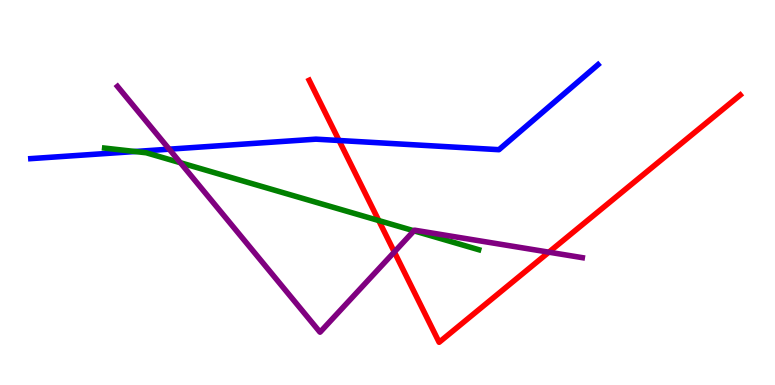[{'lines': ['blue', 'red'], 'intersections': [{'x': 4.37, 'y': 6.35}]}, {'lines': ['green', 'red'], 'intersections': [{'x': 4.89, 'y': 4.27}]}, {'lines': ['purple', 'red'], 'intersections': [{'x': 5.09, 'y': 3.46}, {'x': 7.08, 'y': 3.45}]}, {'lines': ['blue', 'green'], 'intersections': [{'x': 1.74, 'y': 6.06}]}, {'lines': ['blue', 'purple'], 'intersections': [{'x': 2.18, 'y': 6.13}]}, {'lines': ['green', 'purple'], 'intersections': [{'x': 2.33, 'y': 5.77}, {'x': 5.34, 'y': 4.0}]}]